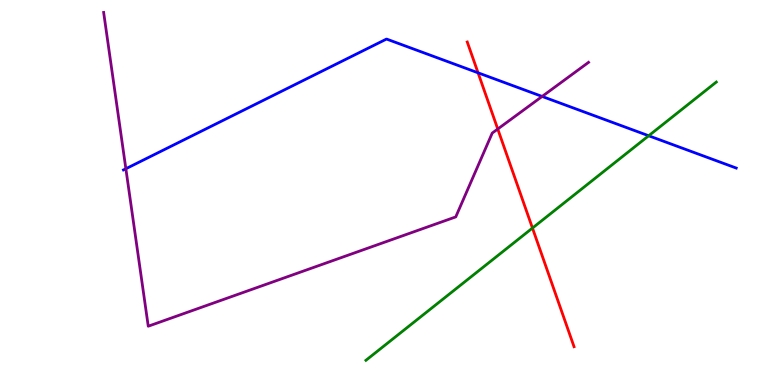[{'lines': ['blue', 'red'], 'intersections': [{'x': 6.17, 'y': 8.11}]}, {'lines': ['green', 'red'], 'intersections': [{'x': 6.87, 'y': 4.08}]}, {'lines': ['purple', 'red'], 'intersections': [{'x': 6.42, 'y': 6.65}]}, {'lines': ['blue', 'green'], 'intersections': [{'x': 8.37, 'y': 6.47}]}, {'lines': ['blue', 'purple'], 'intersections': [{'x': 1.62, 'y': 5.62}, {'x': 7.0, 'y': 7.5}]}, {'lines': ['green', 'purple'], 'intersections': []}]